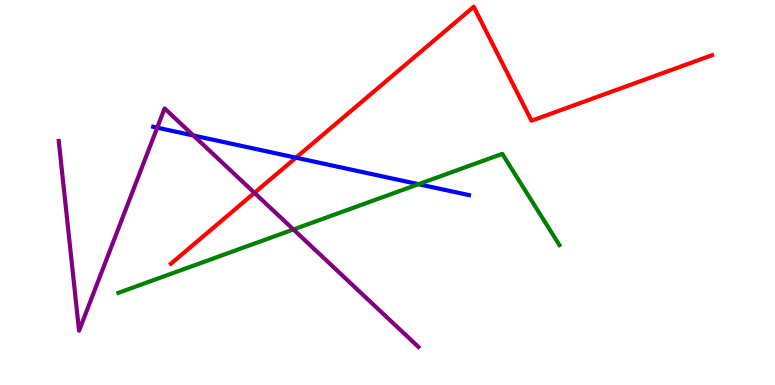[{'lines': ['blue', 'red'], 'intersections': [{'x': 3.82, 'y': 5.9}]}, {'lines': ['green', 'red'], 'intersections': []}, {'lines': ['purple', 'red'], 'intersections': [{'x': 3.28, 'y': 4.99}]}, {'lines': ['blue', 'green'], 'intersections': [{'x': 5.4, 'y': 5.22}]}, {'lines': ['blue', 'purple'], 'intersections': [{'x': 2.03, 'y': 6.68}, {'x': 2.5, 'y': 6.48}]}, {'lines': ['green', 'purple'], 'intersections': [{'x': 3.79, 'y': 4.04}]}]